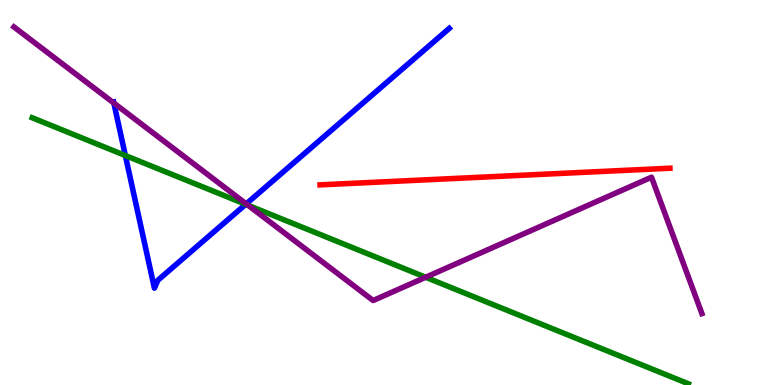[{'lines': ['blue', 'red'], 'intersections': []}, {'lines': ['green', 'red'], 'intersections': []}, {'lines': ['purple', 'red'], 'intersections': []}, {'lines': ['blue', 'green'], 'intersections': [{'x': 1.62, 'y': 5.96}, {'x': 3.17, 'y': 4.69}]}, {'lines': ['blue', 'purple'], 'intersections': [{'x': 1.47, 'y': 7.32}, {'x': 3.18, 'y': 4.7}]}, {'lines': ['green', 'purple'], 'intersections': [{'x': 3.2, 'y': 4.67}, {'x': 5.49, 'y': 2.8}]}]